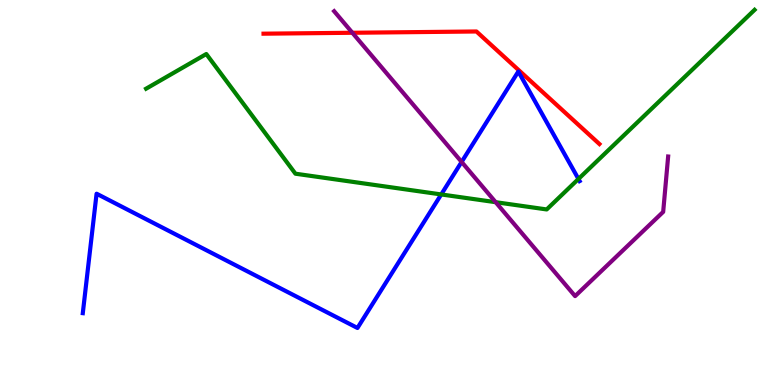[{'lines': ['blue', 'red'], 'intersections': []}, {'lines': ['green', 'red'], 'intersections': []}, {'lines': ['purple', 'red'], 'intersections': [{'x': 4.55, 'y': 9.15}]}, {'lines': ['blue', 'green'], 'intersections': [{'x': 5.69, 'y': 4.95}, {'x': 7.46, 'y': 5.35}]}, {'lines': ['blue', 'purple'], 'intersections': [{'x': 5.96, 'y': 5.79}]}, {'lines': ['green', 'purple'], 'intersections': [{'x': 6.4, 'y': 4.75}]}]